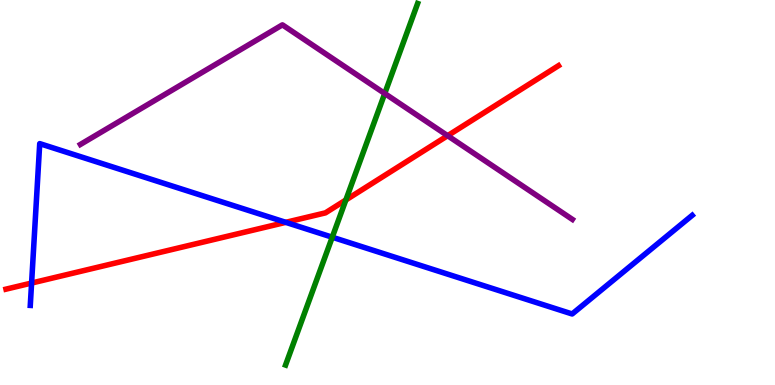[{'lines': ['blue', 'red'], 'intersections': [{'x': 0.408, 'y': 2.65}, {'x': 3.69, 'y': 4.22}]}, {'lines': ['green', 'red'], 'intersections': [{'x': 4.46, 'y': 4.81}]}, {'lines': ['purple', 'red'], 'intersections': [{'x': 5.78, 'y': 6.48}]}, {'lines': ['blue', 'green'], 'intersections': [{'x': 4.29, 'y': 3.84}]}, {'lines': ['blue', 'purple'], 'intersections': []}, {'lines': ['green', 'purple'], 'intersections': [{'x': 4.96, 'y': 7.57}]}]